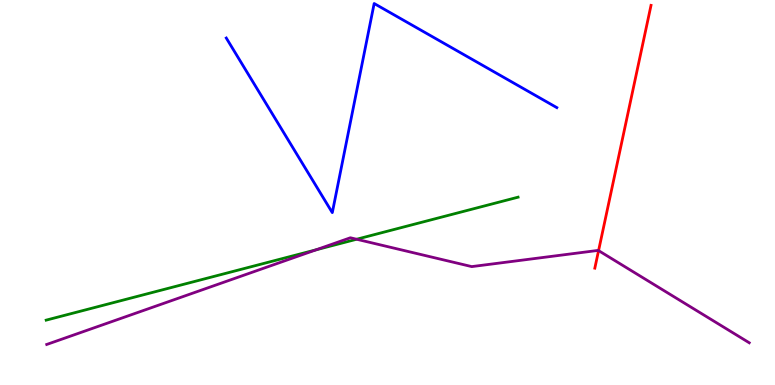[{'lines': ['blue', 'red'], 'intersections': []}, {'lines': ['green', 'red'], 'intersections': []}, {'lines': ['purple', 'red'], 'intersections': [{'x': 7.72, 'y': 3.49}]}, {'lines': ['blue', 'green'], 'intersections': []}, {'lines': ['blue', 'purple'], 'intersections': []}, {'lines': ['green', 'purple'], 'intersections': [{'x': 4.08, 'y': 3.51}, {'x': 4.6, 'y': 3.79}]}]